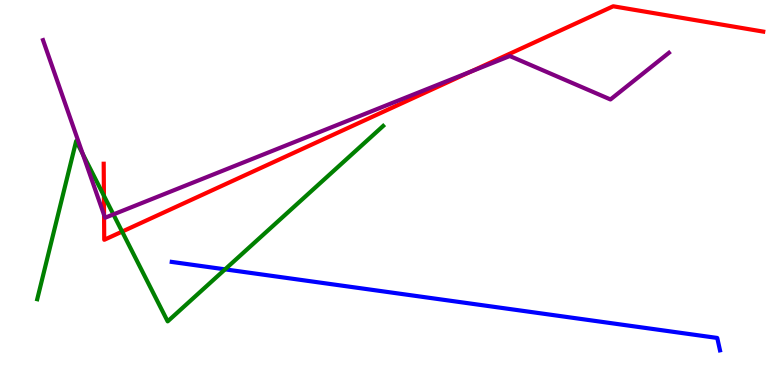[{'lines': ['blue', 'red'], 'intersections': []}, {'lines': ['green', 'red'], 'intersections': [{'x': 1.34, 'y': 4.92}, {'x': 1.58, 'y': 3.98}]}, {'lines': ['purple', 'red'], 'intersections': [{'x': 1.34, 'y': 4.42}, {'x': 6.08, 'y': 8.14}]}, {'lines': ['blue', 'green'], 'intersections': [{'x': 2.9, 'y': 3.0}]}, {'lines': ['blue', 'purple'], 'intersections': []}, {'lines': ['green', 'purple'], 'intersections': [{'x': 1.07, 'y': 6.0}, {'x': 1.46, 'y': 4.43}]}]